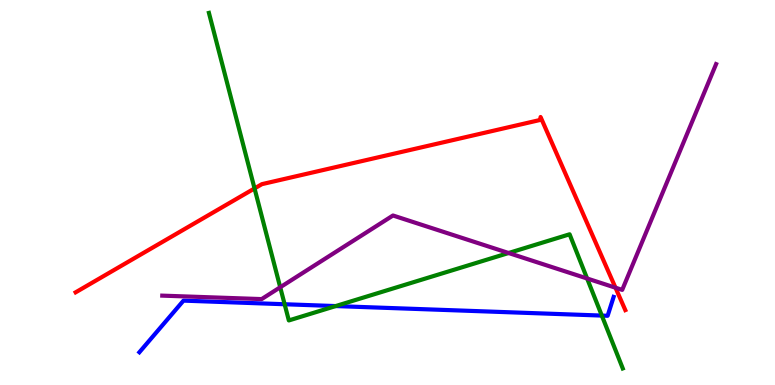[{'lines': ['blue', 'red'], 'intersections': []}, {'lines': ['green', 'red'], 'intersections': [{'x': 3.28, 'y': 5.11}]}, {'lines': ['purple', 'red'], 'intersections': [{'x': 7.94, 'y': 2.53}]}, {'lines': ['blue', 'green'], 'intersections': [{'x': 3.67, 'y': 2.1}, {'x': 4.33, 'y': 2.05}, {'x': 7.77, 'y': 1.8}]}, {'lines': ['blue', 'purple'], 'intersections': []}, {'lines': ['green', 'purple'], 'intersections': [{'x': 3.62, 'y': 2.54}, {'x': 6.56, 'y': 3.43}, {'x': 7.58, 'y': 2.77}]}]